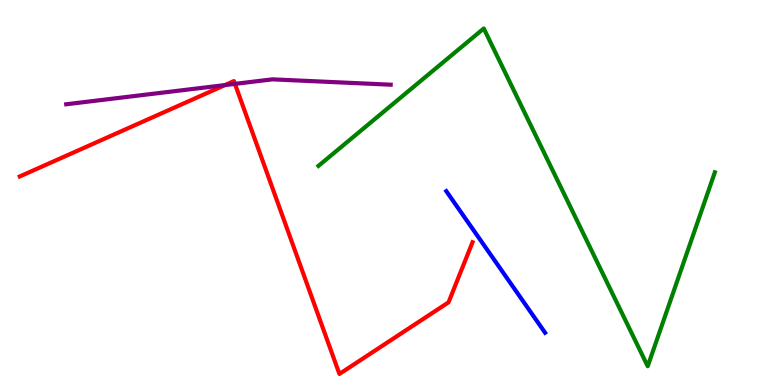[{'lines': ['blue', 'red'], 'intersections': []}, {'lines': ['green', 'red'], 'intersections': []}, {'lines': ['purple', 'red'], 'intersections': [{'x': 2.9, 'y': 7.79}, {'x': 3.03, 'y': 7.82}]}, {'lines': ['blue', 'green'], 'intersections': []}, {'lines': ['blue', 'purple'], 'intersections': []}, {'lines': ['green', 'purple'], 'intersections': []}]